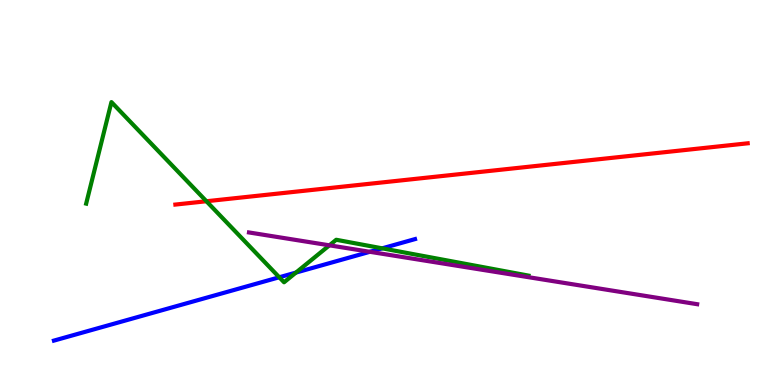[{'lines': ['blue', 'red'], 'intersections': []}, {'lines': ['green', 'red'], 'intersections': [{'x': 2.66, 'y': 4.77}]}, {'lines': ['purple', 'red'], 'intersections': []}, {'lines': ['blue', 'green'], 'intersections': [{'x': 3.6, 'y': 2.8}, {'x': 3.82, 'y': 2.92}, {'x': 4.93, 'y': 3.55}]}, {'lines': ['blue', 'purple'], 'intersections': [{'x': 4.77, 'y': 3.46}]}, {'lines': ['green', 'purple'], 'intersections': [{'x': 4.25, 'y': 3.63}]}]